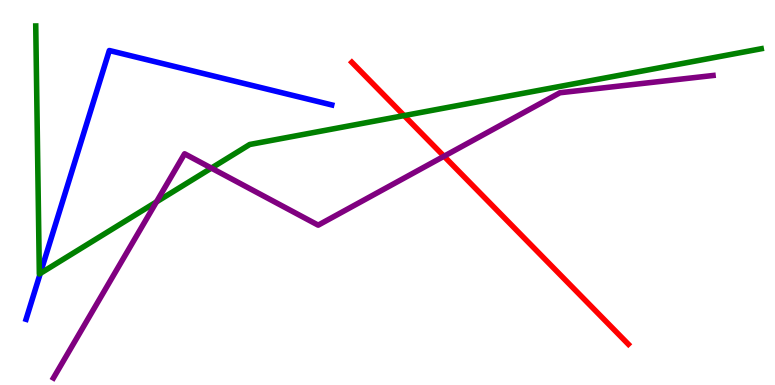[{'lines': ['blue', 'red'], 'intersections': []}, {'lines': ['green', 'red'], 'intersections': [{'x': 5.21, 'y': 7.0}]}, {'lines': ['purple', 'red'], 'intersections': [{'x': 5.73, 'y': 5.94}]}, {'lines': ['blue', 'green'], 'intersections': [{'x': 0.52, 'y': 2.9}]}, {'lines': ['blue', 'purple'], 'intersections': []}, {'lines': ['green', 'purple'], 'intersections': [{'x': 2.02, 'y': 4.76}, {'x': 2.73, 'y': 5.63}]}]